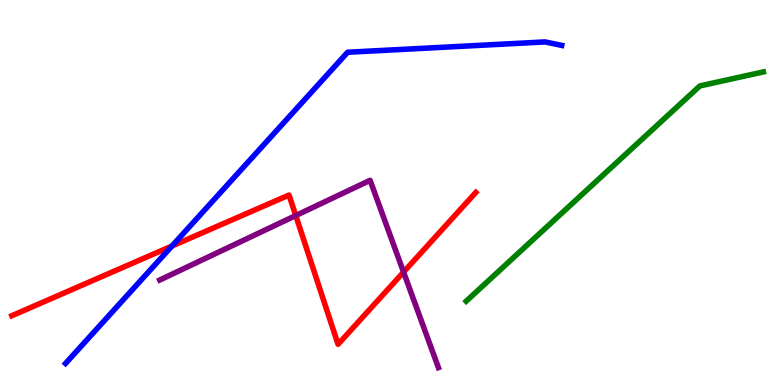[{'lines': ['blue', 'red'], 'intersections': [{'x': 2.22, 'y': 3.61}]}, {'lines': ['green', 'red'], 'intersections': []}, {'lines': ['purple', 'red'], 'intersections': [{'x': 3.82, 'y': 4.4}, {'x': 5.21, 'y': 2.93}]}, {'lines': ['blue', 'green'], 'intersections': []}, {'lines': ['blue', 'purple'], 'intersections': []}, {'lines': ['green', 'purple'], 'intersections': []}]